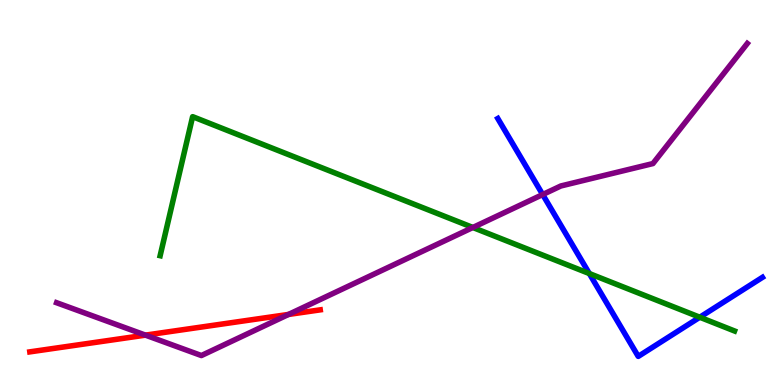[{'lines': ['blue', 'red'], 'intersections': []}, {'lines': ['green', 'red'], 'intersections': []}, {'lines': ['purple', 'red'], 'intersections': [{'x': 1.88, 'y': 1.3}, {'x': 3.72, 'y': 1.83}]}, {'lines': ['blue', 'green'], 'intersections': [{'x': 7.6, 'y': 2.89}, {'x': 9.03, 'y': 1.76}]}, {'lines': ['blue', 'purple'], 'intersections': [{'x': 7.0, 'y': 4.95}]}, {'lines': ['green', 'purple'], 'intersections': [{'x': 6.1, 'y': 4.09}]}]